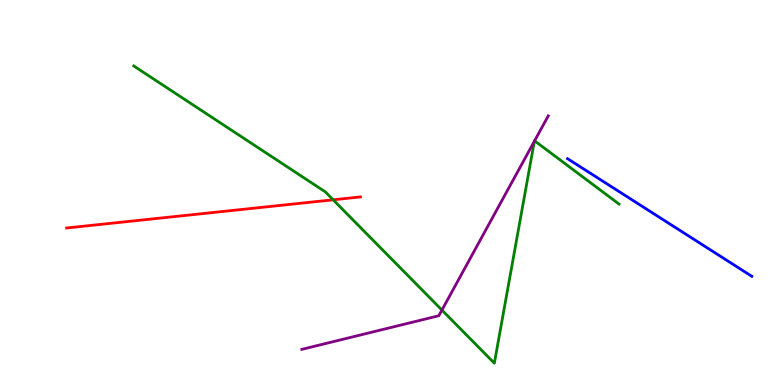[{'lines': ['blue', 'red'], 'intersections': []}, {'lines': ['green', 'red'], 'intersections': [{'x': 4.3, 'y': 4.81}]}, {'lines': ['purple', 'red'], 'intersections': []}, {'lines': ['blue', 'green'], 'intersections': []}, {'lines': ['blue', 'purple'], 'intersections': []}, {'lines': ['green', 'purple'], 'intersections': [{'x': 5.7, 'y': 1.95}, {'x': 6.9, 'y': 6.33}, {'x': 6.9, 'y': 6.34}]}]